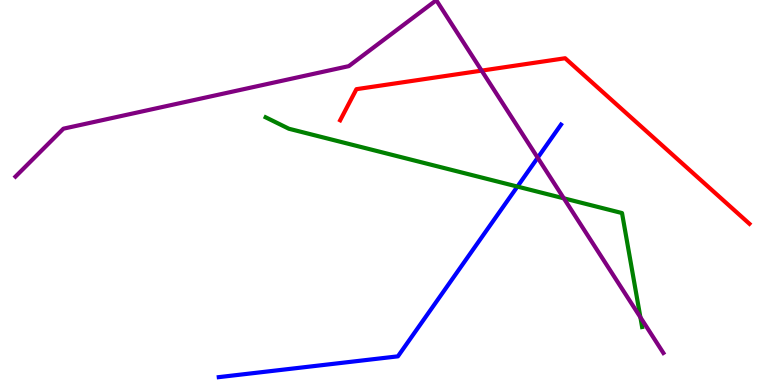[{'lines': ['blue', 'red'], 'intersections': []}, {'lines': ['green', 'red'], 'intersections': []}, {'lines': ['purple', 'red'], 'intersections': [{'x': 6.21, 'y': 8.17}]}, {'lines': ['blue', 'green'], 'intersections': [{'x': 6.68, 'y': 5.15}]}, {'lines': ['blue', 'purple'], 'intersections': [{'x': 6.94, 'y': 5.9}]}, {'lines': ['green', 'purple'], 'intersections': [{'x': 7.28, 'y': 4.85}, {'x': 8.26, 'y': 1.76}]}]